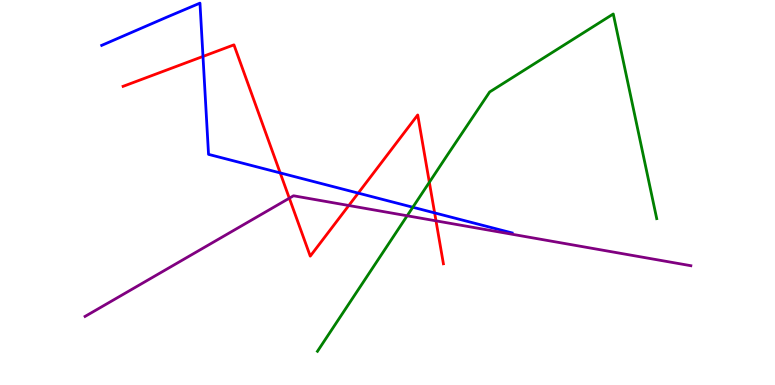[{'lines': ['blue', 'red'], 'intersections': [{'x': 2.62, 'y': 8.53}, {'x': 3.62, 'y': 5.51}, {'x': 4.62, 'y': 4.98}, {'x': 5.61, 'y': 4.47}]}, {'lines': ['green', 'red'], 'intersections': [{'x': 5.54, 'y': 5.27}]}, {'lines': ['purple', 'red'], 'intersections': [{'x': 3.73, 'y': 4.85}, {'x': 4.5, 'y': 4.66}, {'x': 5.63, 'y': 4.26}]}, {'lines': ['blue', 'green'], 'intersections': [{'x': 5.33, 'y': 4.62}]}, {'lines': ['blue', 'purple'], 'intersections': []}, {'lines': ['green', 'purple'], 'intersections': [{'x': 5.25, 'y': 4.4}]}]